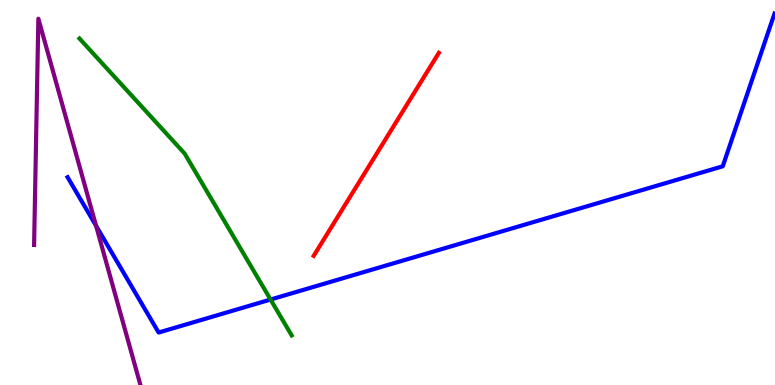[{'lines': ['blue', 'red'], 'intersections': []}, {'lines': ['green', 'red'], 'intersections': []}, {'lines': ['purple', 'red'], 'intersections': []}, {'lines': ['blue', 'green'], 'intersections': [{'x': 3.49, 'y': 2.22}]}, {'lines': ['blue', 'purple'], 'intersections': [{'x': 1.24, 'y': 4.14}]}, {'lines': ['green', 'purple'], 'intersections': []}]